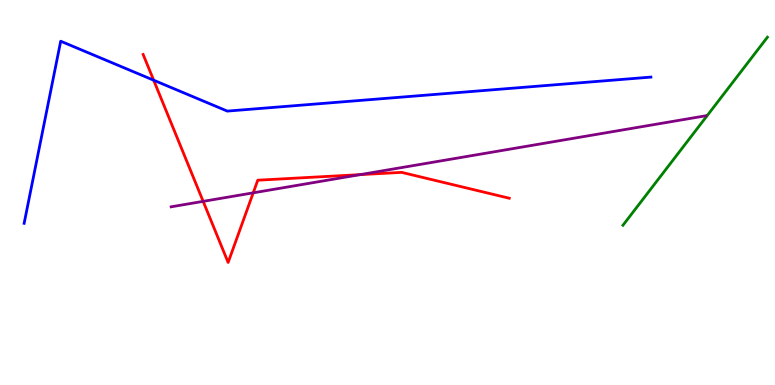[{'lines': ['blue', 'red'], 'intersections': [{'x': 1.98, 'y': 7.92}]}, {'lines': ['green', 'red'], 'intersections': []}, {'lines': ['purple', 'red'], 'intersections': [{'x': 2.62, 'y': 4.77}, {'x': 3.27, 'y': 4.99}, {'x': 4.65, 'y': 5.46}]}, {'lines': ['blue', 'green'], 'intersections': []}, {'lines': ['blue', 'purple'], 'intersections': []}, {'lines': ['green', 'purple'], 'intersections': []}]